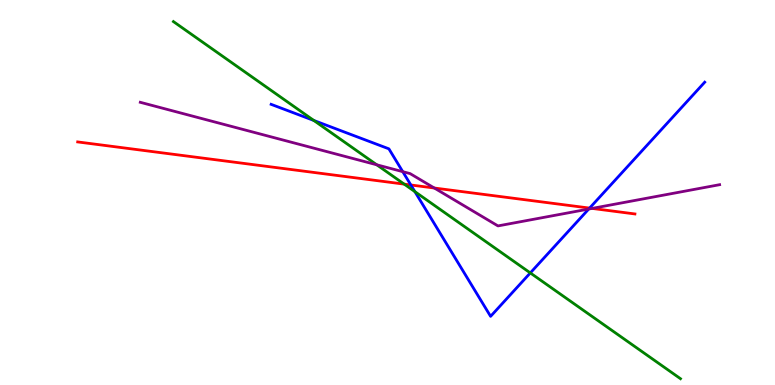[{'lines': ['blue', 'red'], 'intersections': [{'x': 5.3, 'y': 5.2}, {'x': 7.61, 'y': 4.6}]}, {'lines': ['green', 'red'], 'intersections': [{'x': 5.22, 'y': 5.22}]}, {'lines': ['purple', 'red'], 'intersections': [{'x': 5.6, 'y': 5.12}, {'x': 7.64, 'y': 4.59}]}, {'lines': ['blue', 'green'], 'intersections': [{'x': 4.05, 'y': 6.87}, {'x': 5.35, 'y': 5.02}, {'x': 6.84, 'y': 2.91}]}, {'lines': ['blue', 'purple'], 'intersections': [{'x': 5.2, 'y': 5.54}, {'x': 7.6, 'y': 4.57}]}, {'lines': ['green', 'purple'], 'intersections': [{'x': 4.86, 'y': 5.72}]}]